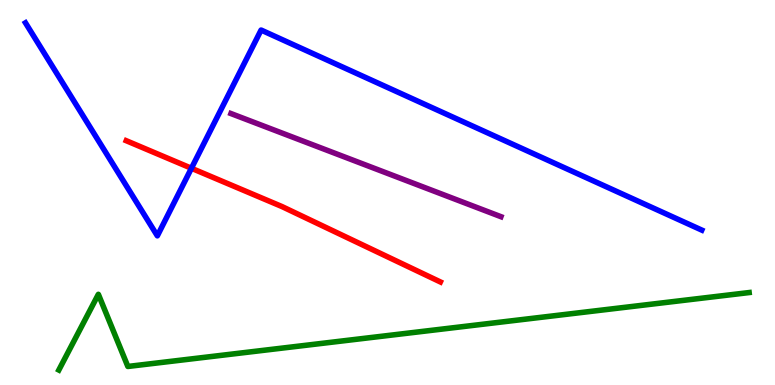[{'lines': ['blue', 'red'], 'intersections': [{'x': 2.47, 'y': 5.63}]}, {'lines': ['green', 'red'], 'intersections': []}, {'lines': ['purple', 'red'], 'intersections': []}, {'lines': ['blue', 'green'], 'intersections': []}, {'lines': ['blue', 'purple'], 'intersections': []}, {'lines': ['green', 'purple'], 'intersections': []}]